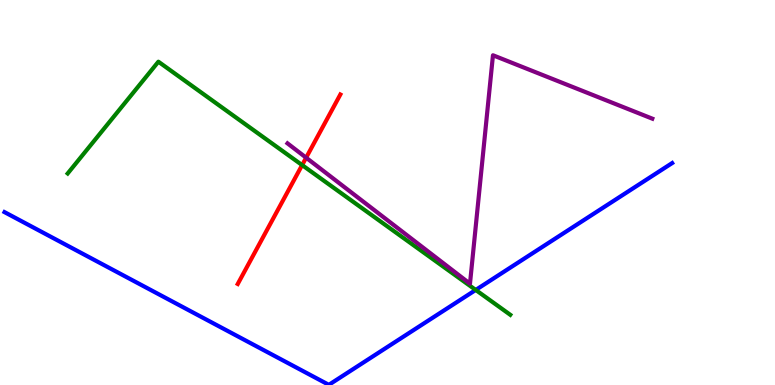[{'lines': ['blue', 'red'], 'intersections': []}, {'lines': ['green', 'red'], 'intersections': [{'x': 3.9, 'y': 5.71}]}, {'lines': ['purple', 'red'], 'intersections': [{'x': 3.95, 'y': 5.9}]}, {'lines': ['blue', 'green'], 'intersections': [{'x': 6.14, 'y': 2.47}]}, {'lines': ['blue', 'purple'], 'intersections': []}, {'lines': ['green', 'purple'], 'intersections': []}]